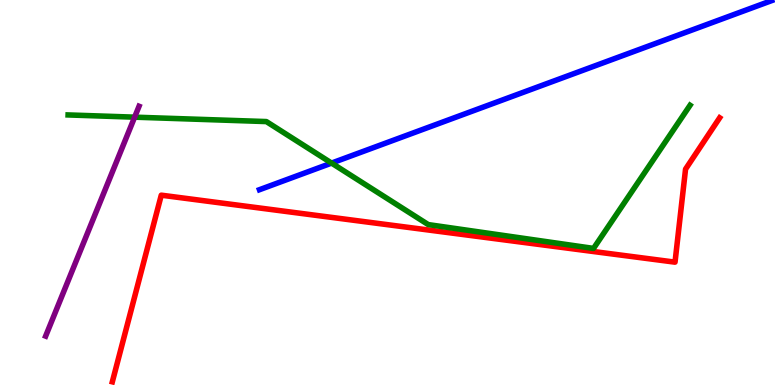[{'lines': ['blue', 'red'], 'intersections': []}, {'lines': ['green', 'red'], 'intersections': []}, {'lines': ['purple', 'red'], 'intersections': []}, {'lines': ['blue', 'green'], 'intersections': [{'x': 4.28, 'y': 5.76}]}, {'lines': ['blue', 'purple'], 'intersections': []}, {'lines': ['green', 'purple'], 'intersections': [{'x': 1.74, 'y': 6.96}]}]